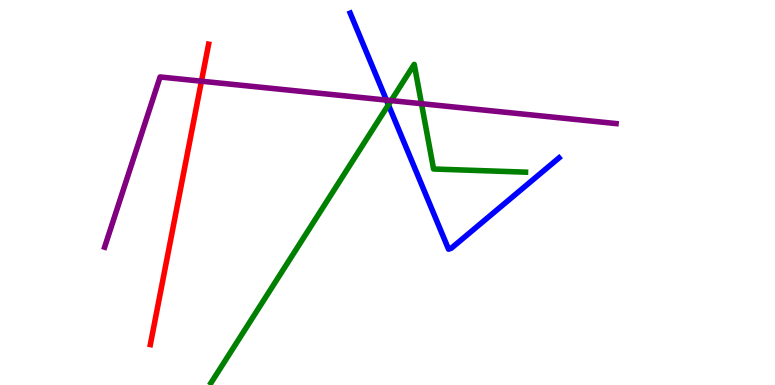[{'lines': ['blue', 'red'], 'intersections': []}, {'lines': ['green', 'red'], 'intersections': []}, {'lines': ['purple', 'red'], 'intersections': [{'x': 2.6, 'y': 7.89}]}, {'lines': ['blue', 'green'], 'intersections': [{'x': 5.01, 'y': 7.28}]}, {'lines': ['blue', 'purple'], 'intersections': [{'x': 4.99, 'y': 7.4}]}, {'lines': ['green', 'purple'], 'intersections': [{'x': 5.05, 'y': 7.39}, {'x': 5.44, 'y': 7.31}]}]